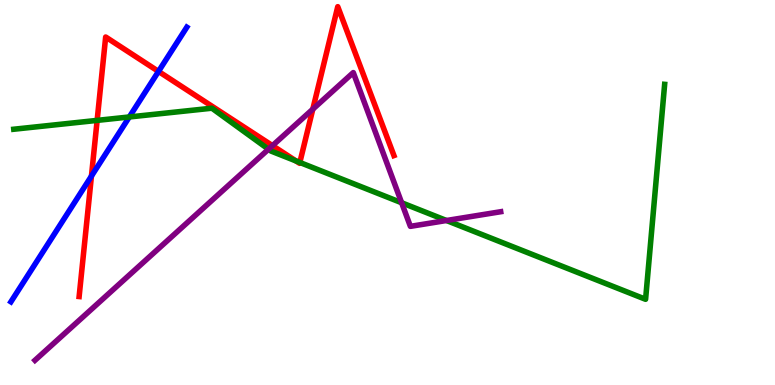[{'lines': ['blue', 'red'], 'intersections': [{'x': 1.18, 'y': 5.43}, {'x': 2.05, 'y': 8.15}]}, {'lines': ['green', 'red'], 'intersections': [{'x': 1.25, 'y': 6.87}, {'x': 3.82, 'y': 5.82}, {'x': 3.87, 'y': 5.78}]}, {'lines': ['purple', 'red'], 'intersections': [{'x': 3.52, 'y': 6.22}, {'x': 4.04, 'y': 7.16}]}, {'lines': ['blue', 'green'], 'intersections': [{'x': 1.67, 'y': 6.96}]}, {'lines': ['blue', 'purple'], 'intersections': []}, {'lines': ['green', 'purple'], 'intersections': [{'x': 3.46, 'y': 6.12}, {'x': 5.18, 'y': 4.73}, {'x': 5.76, 'y': 4.27}]}]